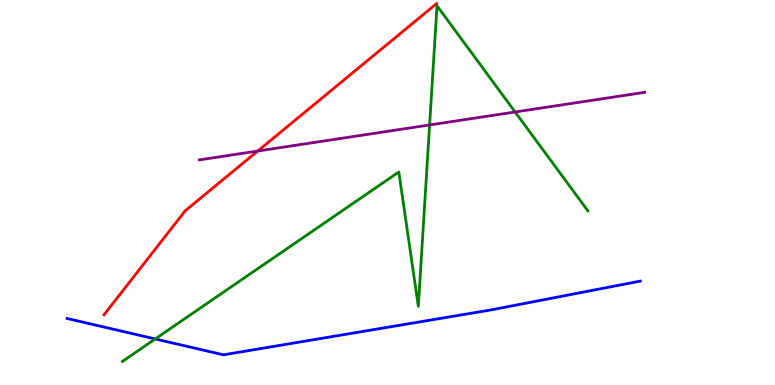[{'lines': ['blue', 'red'], 'intersections': []}, {'lines': ['green', 'red'], 'intersections': []}, {'lines': ['purple', 'red'], 'intersections': [{'x': 3.33, 'y': 6.08}]}, {'lines': ['blue', 'green'], 'intersections': [{'x': 2.0, 'y': 1.2}]}, {'lines': ['blue', 'purple'], 'intersections': []}, {'lines': ['green', 'purple'], 'intersections': [{'x': 5.54, 'y': 6.75}, {'x': 6.65, 'y': 7.09}]}]